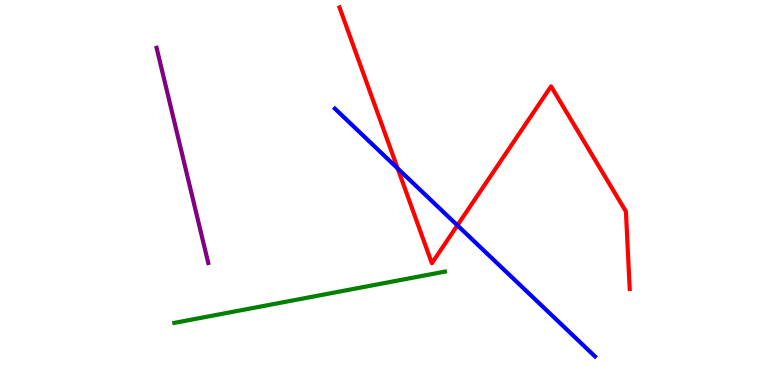[{'lines': ['blue', 'red'], 'intersections': [{'x': 5.13, 'y': 5.63}, {'x': 5.9, 'y': 4.15}]}, {'lines': ['green', 'red'], 'intersections': []}, {'lines': ['purple', 'red'], 'intersections': []}, {'lines': ['blue', 'green'], 'intersections': []}, {'lines': ['blue', 'purple'], 'intersections': []}, {'lines': ['green', 'purple'], 'intersections': []}]